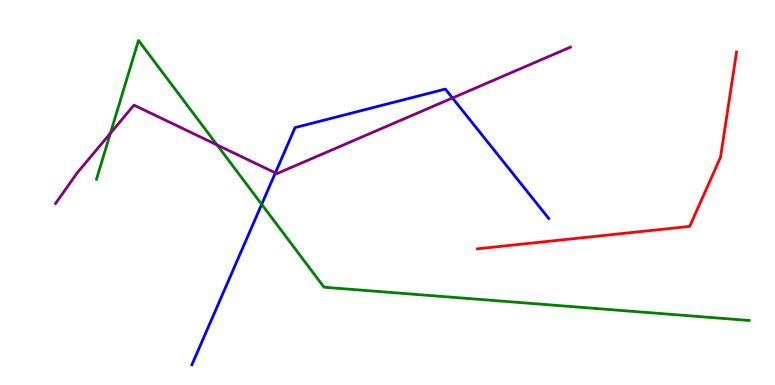[{'lines': ['blue', 'red'], 'intersections': []}, {'lines': ['green', 'red'], 'intersections': []}, {'lines': ['purple', 'red'], 'intersections': []}, {'lines': ['blue', 'green'], 'intersections': [{'x': 3.38, 'y': 4.69}]}, {'lines': ['blue', 'purple'], 'intersections': [{'x': 3.55, 'y': 5.51}, {'x': 5.84, 'y': 7.45}]}, {'lines': ['green', 'purple'], 'intersections': [{'x': 1.42, 'y': 6.54}, {'x': 2.8, 'y': 6.24}]}]